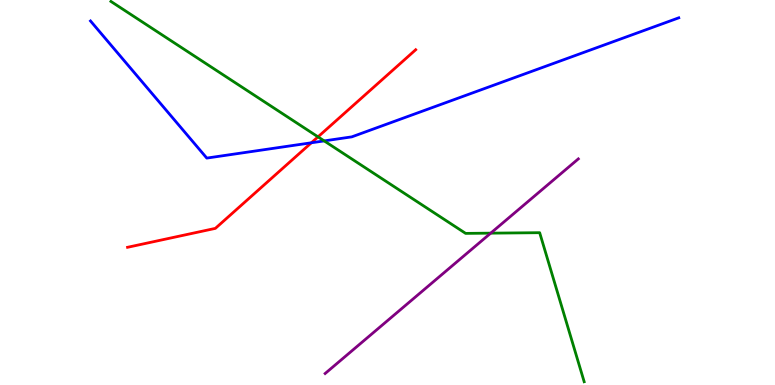[{'lines': ['blue', 'red'], 'intersections': [{'x': 4.02, 'y': 6.29}]}, {'lines': ['green', 'red'], 'intersections': [{'x': 4.1, 'y': 6.45}]}, {'lines': ['purple', 'red'], 'intersections': []}, {'lines': ['blue', 'green'], 'intersections': [{'x': 4.18, 'y': 6.34}]}, {'lines': ['blue', 'purple'], 'intersections': []}, {'lines': ['green', 'purple'], 'intersections': [{'x': 6.33, 'y': 3.94}]}]